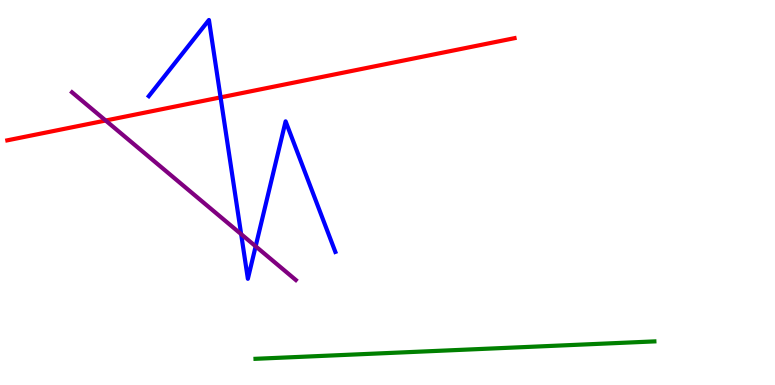[{'lines': ['blue', 'red'], 'intersections': [{'x': 2.85, 'y': 7.47}]}, {'lines': ['green', 'red'], 'intersections': []}, {'lines': ['purple', 'red'], 'intersections': [{'x': 1.36, 'y': 6.87}]}, {'lines': ['blue', 'green'], 'intersections': []}, {'lines': ['blue', 'purple'], 'intersections': [{'x': 3.11, 'y': 3.92}, {'x': 3.3, 'y': 3.6}]}, {'lines': ['green', 'purple'], 'intersections': []}]